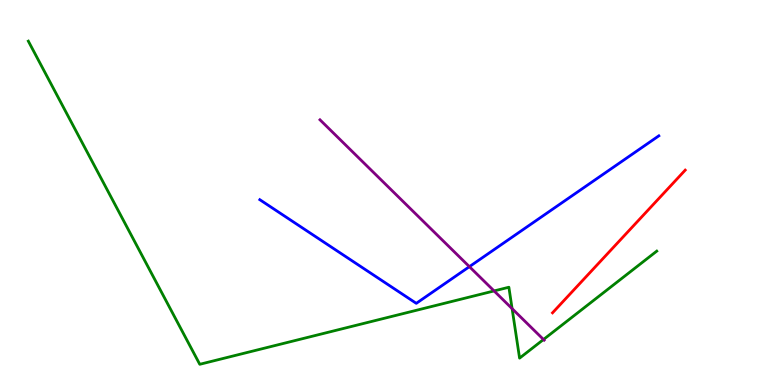[{'lines': ['blue', 'red'], 'intersections': []}, {'lines': ['green', 'red'], 'intersections': []}, {'lines': ['purple', 'red'], 'intersections': []}, {'lines': ['blue', 'green'], 'intersections': []}, {'lines': ['blue', 'purple'], 'intersections': [{'x': 6.06, 'y': 3.07}]}, {'lines': ['green', 'purple'], 'intersections': [{'x': 6.38, 'y': 2.44}, {'x': 6.61, 'y': 1.98}, {'x': 7.01, 'y': 1.18}]}]